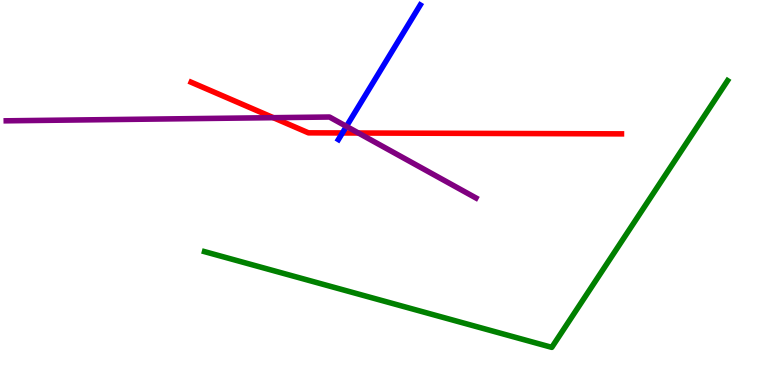[{'lines': ['blue', 'red'], 'intersections': [{'x': 4.42, 'y': 6.55}]}, {'lines': ['green', 'red'], 'intersections': []}, {'lines': ['purple', 'red'], 'intersections': [{'x': 3.53, 'y': 6.94}, {'x': 4.62, 'y': 6.55}]}, {'lines': ['blue', 'green'], 'intersections': []}, {'lines': ['blue', 'purple'], 'intersections': [{'x': 4.47, 'y': 6.72}]}, {'lines': ['green', 'purple'], 'intersections': []}]